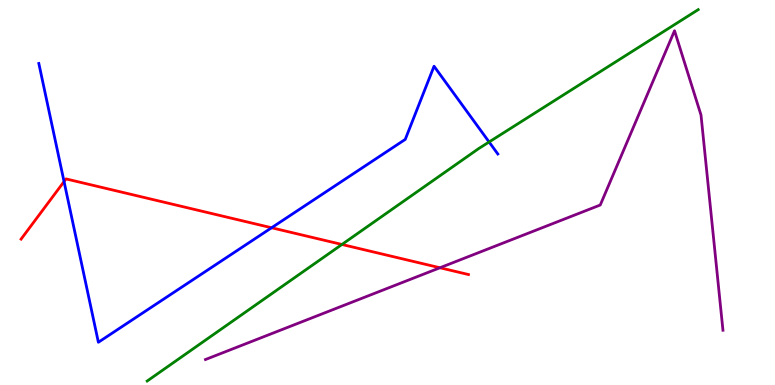[{'lines': ['blue', 'red'], 'intersections': [{'x': 0.827, 'y': 5.28}, {'x': 3.5, 'y': 4.08}]}, {'lines': ['green', 'red'], 'intersections': [{'x': 4.41, 'y': 3.65}]}, {'lines': ['purple', 'red'], 'intersections': [{'x': 5.68, 'y': 3.05}]}, {'lines': ['blue', 'green'], 'intersections': [{'x': 6.31, 'y': 6.31}]}, {'lines': ['blue', 'purple'], 'intersections': []}, {'lines': ['green', 'purple'], 'intersections': []}]